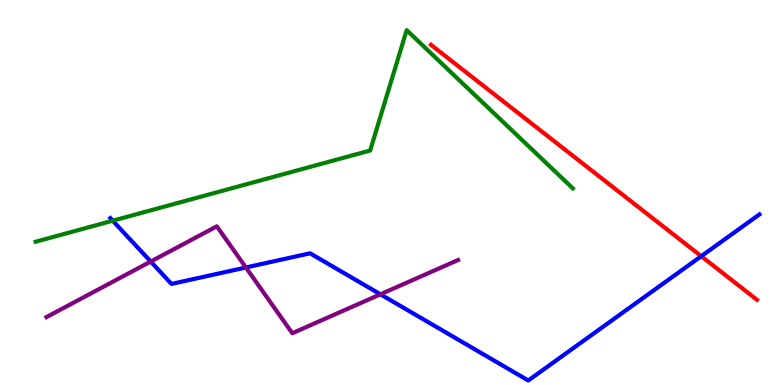[{'lines': ['blue', 'red'], 'intersections': [{'x': 9.05, 'y': 3.34}]}, {'lines': ['green', 'red'], 'intersections': []}, {'lines': ['purple', 'red'], 'intersections': []}, {'lines': ['blue', 'green'], 'intersections': [{'x': 1.45, 'y': 4.27}]}, {'lines': ['blue', 'purple'], 'intersections': [{'x': 1.94, 'y': 3.21}, {'x': 3.17, 'y': 3.05}, {'x': 4.91, 'y': 2.36}]}, {'lines': ['green', 'purple'], 'intersections': []}]